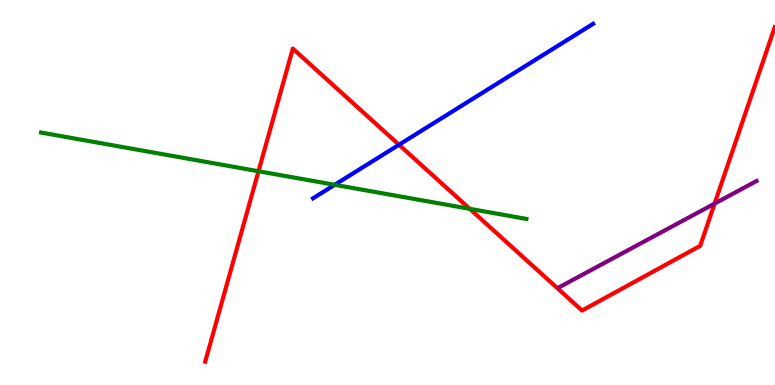[{'lines': ['blue', 'red'], 'intersections': [{'x': 5.15, 'y': 6.24}]}, {'lines': ['green', 'red'], 'intersections': [{'x': 3.34, 'y': 5.55}, {'x': 6.06, 'y': 4.58}]}, {'lines': ['purple', 'red'], 'intersections': [{'x': 9.22, 'y': 4.71}]}, {'lines': ['blue', 'green'], 'intersections': [{'x': 4.32, 'y': 5.2}]}, {'lines': ['blue', 'purple'], 'intersections': []}, {'lines': ['green', 'purple'], 'intersections': []}]